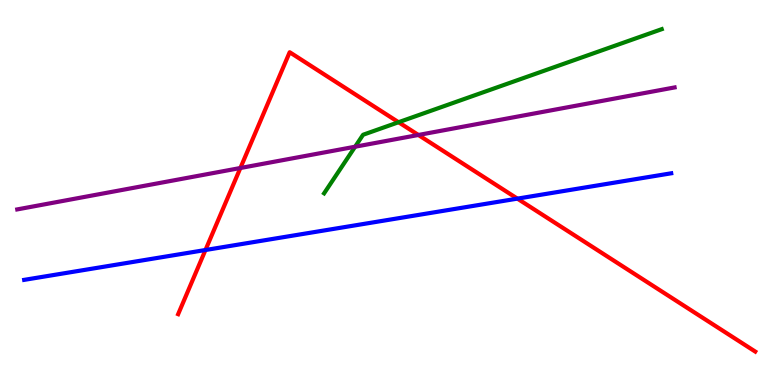[{'lines': ['blue', 'red'], 'intersections': [{'x': 2.65, 'y': 3.51}, {'x': 6.68, 'y': 4.84}]}, {'lines': ['green', 'red'], 'intersections': [{'x': 5.14, 'y': 6.83}]}, {'lines': ['purple', 'red'], 'intersections': [{'x': 3.1, 'y': 5.64}, {'x': 5.4, 'y': 6.49}]}, {'lines': ['blue', 'green'], 'intersections': []}, {'lines': ['blue', 'purple'], 'intersections': []}, {'lines': ['green', 'purple'], 'intersections': [{'x': 4.58, 'y': 6.19}]}]